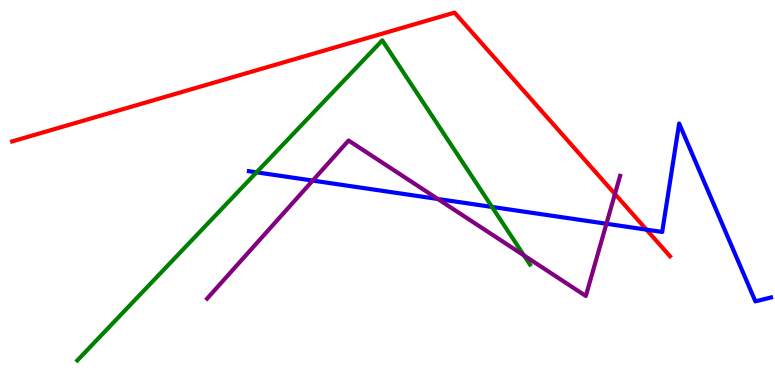[{'lines': ['blue', 'red'], 'intersections': [{'x': 8.34, 'y': 4.04}]}, {'lines': ['green', 'red'], 'intersections': []}, {'lines': ['purple', 'red'], 'intersections': [{'x': 7.93, 'y': 4.96}]}, {'lines': ['blue', 'green'], 'intersections': [{'x': 3.31, 'y': 5.52}, {'x': 6.35, 'y': 4.63}]}, {'lines': ['blue', 'purple'], 'intersections': [{'x': 4.04, 'y': 5.31}, {'x': 5.65, 'y': 4.83}, {'x': 7.82, 'y': 4.19}]}, {'lines': ['green', 'purple'], 'intersections': [{'x': 6.76, 'y': 3.36}]}]